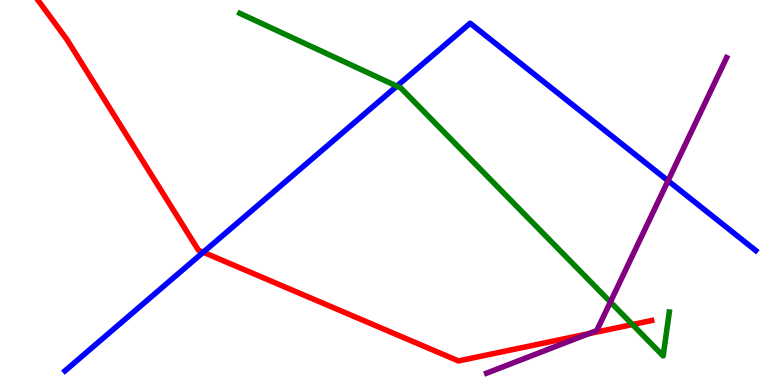[{'lines': ['blue', 'red'], 'intersections': [{'x': 2.62, 'y': 3.45}]}, {'lines': ['green', 'red'], 'intersections': [{'x': 8.16, 'y': 1.57}]}, {'lines': ['purple', 'red'], 'intersections': [{'x': 7.59, 'y': 1.33}]}, {'lines': ['blue', 'green'], 'intersections': [{'x': 5.12, 'y': 7.76}]}, {'lines': ['blue', 'purple'], 'intersections': [{'x': 8.62, 'y': 5.31}]}, {'lines': ['green', 'purple'], 'intersections': [{'x': 7.88, 'y': 2.16}]}]